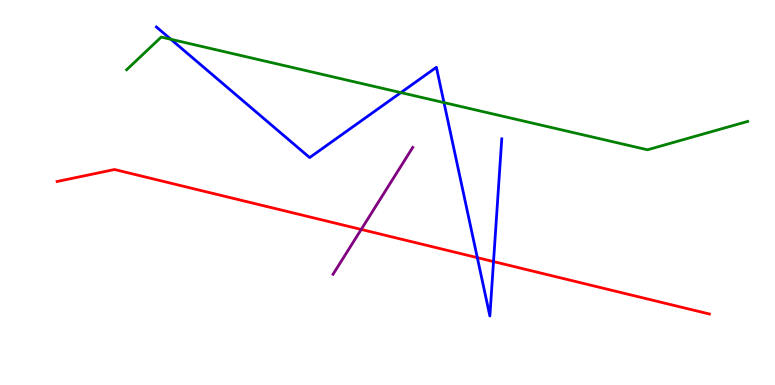[{'lines': ['blue', 'red'], 'intersections': [{'x': 6.16, 'y': 3.31}, {'x': 6.37, 'y': 3.21}]}, {'lines': ['green', 'red'], 'intersections': []}, {'lines': ['purple', 'red'], 'intersections': [{'x': 4.66, 'y': 4.04}]}, {'lines': ['blue', 'green'], 'intersections': [{'x': 2.2, 'y': 8.98}, {'x': 5.17, 'y': 7.59}, {'x': 5.73, 'y': 7.34}]}, {'lines': ['blue', 'purple'], 'intersections': []}, {'lines': ['green', 'purple'], 'intersections': []}]